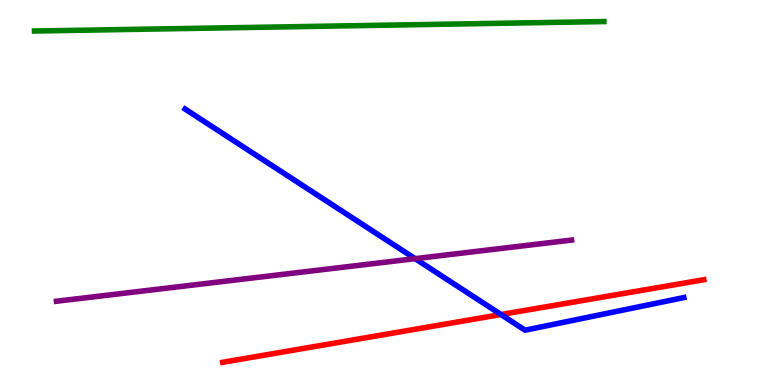[{'lines': ['blue', 'red'], 'intersections': [{'x': 6.46, 'y': 1.83}]}, {'lines': ['green', 'red'], 'intersections': []}, {'lines': ['purple', 'red'], 'intersections': []}, {'lines': ['blue', 'green'], 'intersections': []}, {'lines': ['blue', 'purple'], 'intersections': [{'x': 5.36, 'y': 3.28}]}, {'lines': ['green', 'purple'], 'intersections': []}]